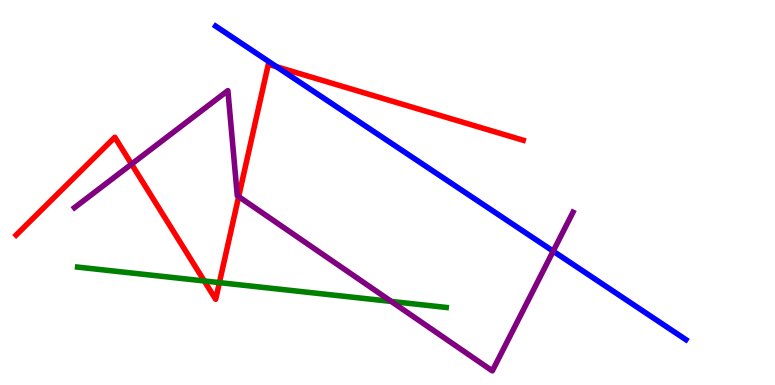[{'lines': ['blue', 'red'], 'intersections': [{'x': 3.57, 'y': 8.27}]}, {'lines': ['green', 'red'], 'intersections': [{'x': 2.64, 'y': 2.7}, {'x': 2.83, 'y': 2.66}]}, {'lines': ['purple', 'red'], 'intersections': [{'x': 1.7, 'y': 5.74}, {'x': 3.08, 'y': 4.89}]}, {'lines': ['blue', 'green'], 'intersections': []}, {'lines': ['blue', 'purple'], 'intersections': [{'x': 7.14, 'y': 3.48}]}, {'lines': ['green', 'purple'], 'intersections': [{'x': 5.05, 'y': 2.17}]}]